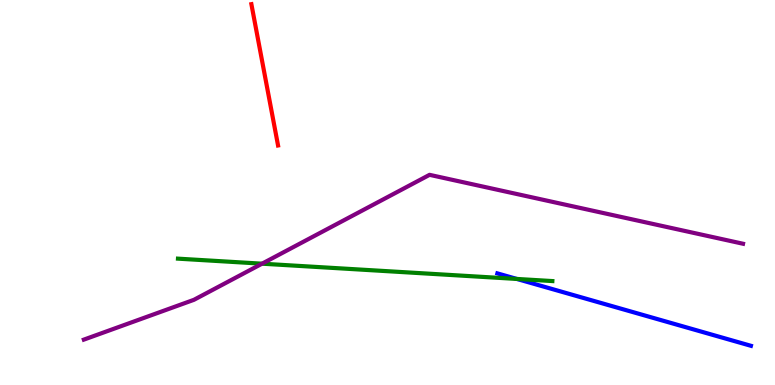[{'lines': ['blue', 'red'], 'intersections': []}, {'lines': ['green', 'red'], 'intersections': []}, {'lines': ['purple', 'red'], 'intersections': []}, {'lines': ['blue', 'green'], 'intersections': [{'x': 6.67, 'y': 2.75}]}, {'lines': ['blue', 'purple'], 'intersections': []}, {'lines': ['green', 'purple'], 'intersections': [{'x': 3.38, 'y': 3.15}]}]